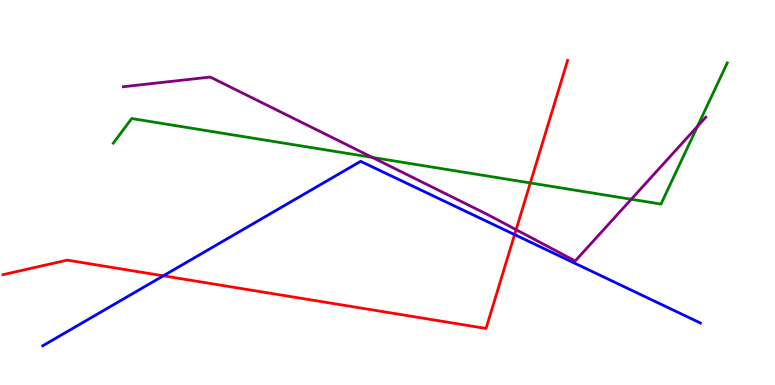[{'lines': ['blue', 'red'], 'intersections': [{'x': 2.11, 'y': 2.84}, {'x': 6.64, 'y': 3.91}]}, {'lines': ['green', 'red'], 'intersections': [{'x': 6.84, 'y': 5.25}]}, {'lines': ['purple', 'red'], 'intersections': [{'x': 6.66, 'y': 4.03}]}, {'lines': ['blue', 'green'], 'intersections': []}, {'lines': ['blue', 'purple'], 'intersections': []}, {'lines': ['green', 'purple'], 'intersections': [{'x': 4.81, 'y': 5.91}, {'x': 8.15, 'y': 4.82}, {'x': 9.0, 'y': 6.72}]}]